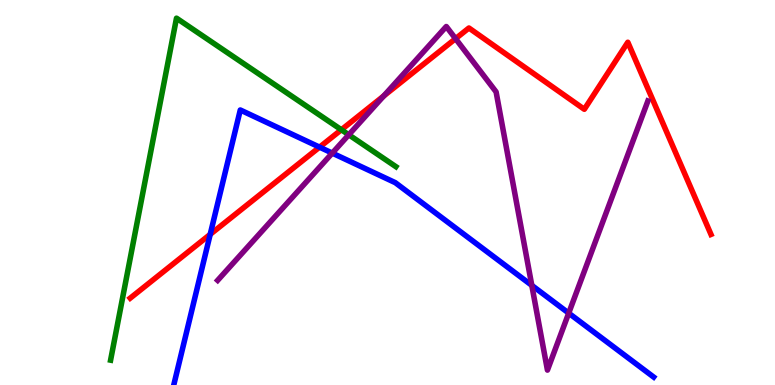[{'lines': ['blue', 'red'], 'intersections': [{'x': 2.71, 'y': 3.91}, {'x': 4.12, 'y': 6.18}]}, {'lines': ['green', 'red'], 'intersections': [{'x': 4.4, 'y': 6.63}]}, {'lines': ['purple', 'red'], 'intersections': [{'x': 4.95, 'y': 7.51}, {'x': 5.88, 'y': 9.0}]}, {'lines': ['blue', 'green'], 'intersections': []}, {'lines': ['blue', 'purple'], 'intersections': [{'x': 4.29, 'y': 6.02}, {'x': 6.86, 'y': 2.59}, {'x': 7.34, 'y': 1.87}]}, {'lines': ['green', 'purple'], 'intersections': [{'x': 4.5, 'y': 6.5}]}]